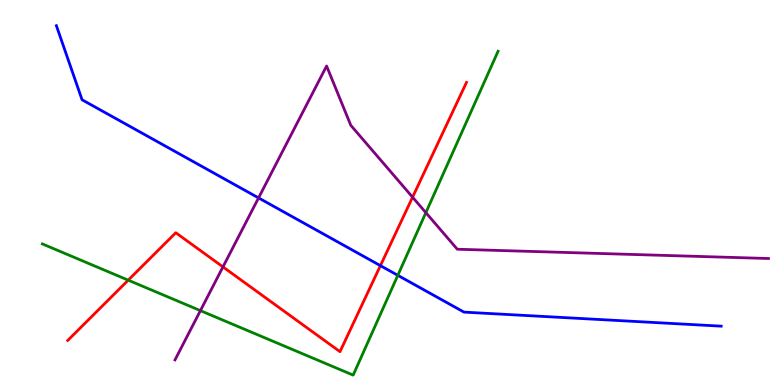[{'lines': ['blue', 'red'], 'intersections': [{'x': 4.91, 'y': 3.1}]}, {'lines': ['green', 'red'], 'intersections': [{'x': 1.65, 'y': 2.72}]}, {'lines': ['purple', 'red'], 'intersections': [{'x': 2.88, 'y': 3.07}, {'x': 5.32, 'y': 4.88}]}, {'lines': ['blue', 'green'], 'intersections': [{'x': 5.13, 'y': 2.85}]}, {'lines': ['blue', 'purple'], 'intersections': [{'x': 3.34, 'y': 4.86}]}, {'lines': ['green', 'purple'], 'intersections': [{'x': 2.59, 'y': 1.93}, {'x': 5.49, 'y': 4.48}]}]